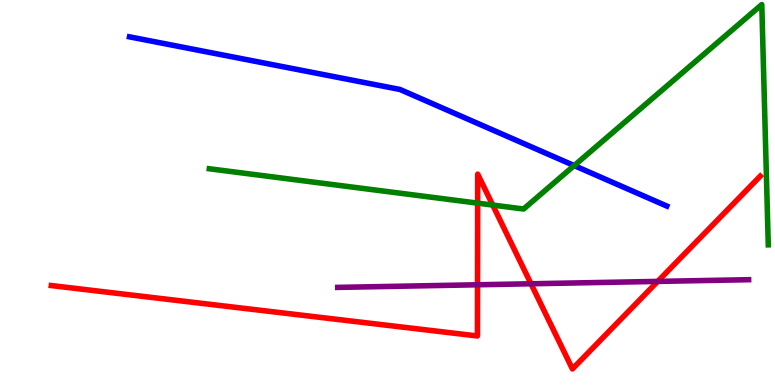[{'lines': ['blue', 'red'], 'intersections': []}, {'lines': ['green', 'red'], 'intersections': [{'x': 6.16, 'y': 4.72}, {'x': 6.36, 'y': 4.67}]}, {'lines': ['purple', 'red'], 'intersections': [{'x': 6.16, 'y': 2.6}, {'x': 6.85, 'y': 2.63}, {'x': 8.49, 'y': 2.69}]}, {'lines': ['blue', 'green'], 'intersections': [{'x': 7.41, 'y': 5.7}]}, {'lines': ['blue', 'purple'], 'intersections': []}, {'lines': ['green', 'purple'], 'intersections': []}]